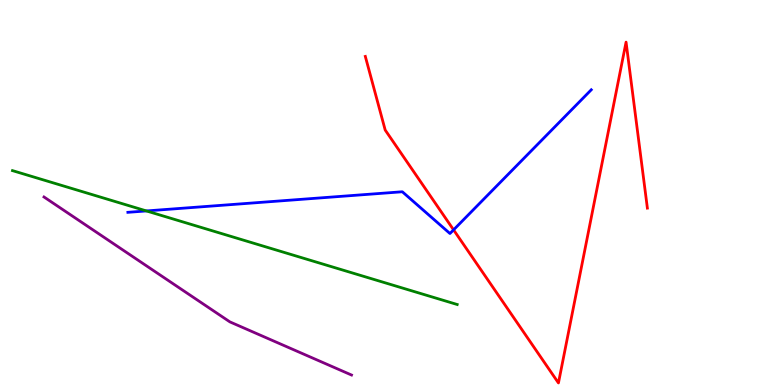[{'lines': ['blue', 'red'], 'intersections': [{'x': 5.85, 'y': 4.03}]}, {'lines': ['green', 'red'], 'intersections': []}, {'lines': ['purple', 'red'], 'intersections': []}, {'lines': ['blue', 'green'], 'intersections': [{'x': 1.89, 'y': 4.52}]}, {'lines': ['blue', 'purple'], 'intersections': []}, {'lines': ['green', 'purple'], 'intersections': []}]